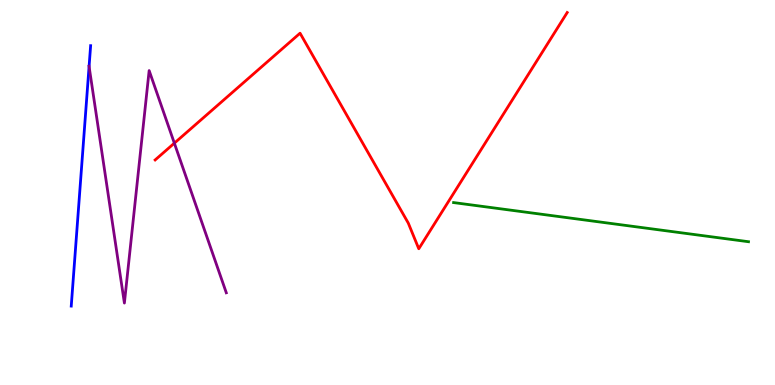[{'lines': ['blue', 'red'], 'intersections': []}, {'lines': ['green', 'red'], 'intersections': []}, {'lines': ['purple', 'red'], 'intersections': [{'x': 2.25, 'y': 6.28}]}, {'lines': ['blue', 'green'], 'intersections': []}, {'lines': ['blue', 'purple'], 'intersections': [{'x': 1.15, 'y': 8.27}]}, {'lines': ['green', 'purple'], 'intersections': []}]